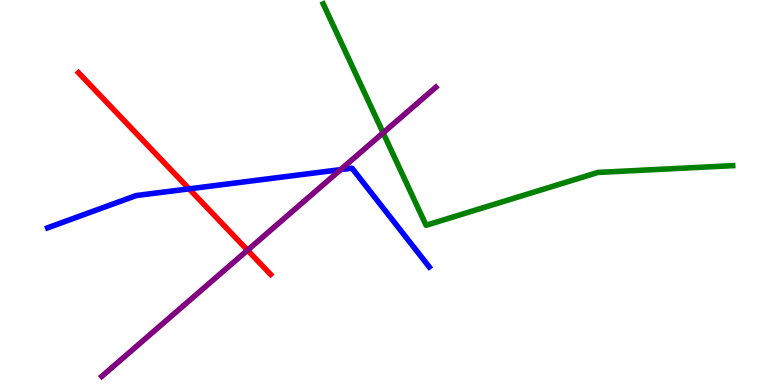[{'lines': ['blue', 'red'], 'intersections': [{'x': 2.44, 'y': 5.09}]}, {'lines': ['green', 'red'], 'intersections': []}, {'lines': ['purple', 'red'], 'intersections': [{'x': 3.19, 'y': 3.5}]}, {'lines': ['blue', 'green'], 'intersections': []}, {'lines': ['blue', 'purple'], 'intersections': [{'x': 4.4, 'y': 5.59}]}, {'lines': ['green', 'purple'], 'intersections': [{'x': 4.94, 'y': 6.55}]}]